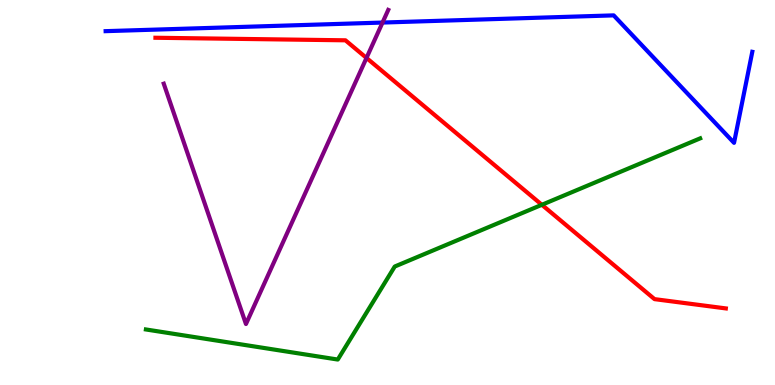[{'lines': ['blue', 'red'], 'intersections': []}, {'lines': ['green', 'red'], 'intersections': [{'x': 6.99, 'y': 4.68}]}, {'lines': ['purple', 'red'], 'intersections': [{'x': 4.73, 'y': 8.5}]}, {'lines': ['blue', 'green'], 'intersections': []}, {'lines': ['blue', 'purple'], 'intersections': [{'x': 4.94, 'y': 9.41}]}, {'lines': ['green', 'purple'], 'intersections': []}]